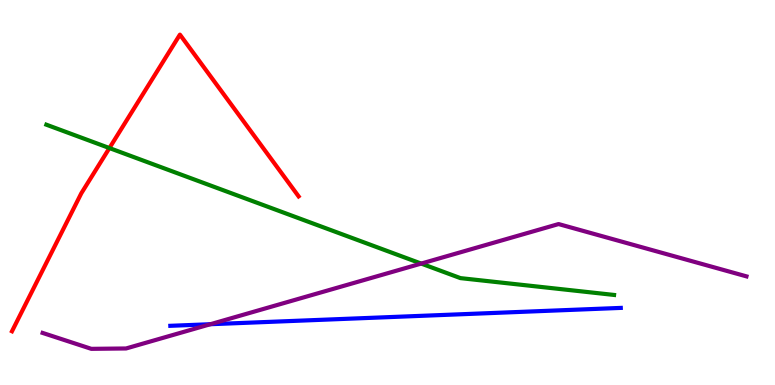[{'lines': ['blue', 'red'], 'intersections': []}, {'lines': ['green', 'red'], 'intersections': [{'x': 1.41, 'y': 6.15}]}, {'lines': ['purple', 'red'], 'intersections': []}, {'lines': ['blue', 'green'], 'intersections': []}, {'lines': ['blue', 'purple'], 'intersections': [{'x': 2.71, 'y': 1.58}]}, {'lines': ['green', 'purple'], 'intersections': [{'x': 5.43, 'y': 3.15}]}]